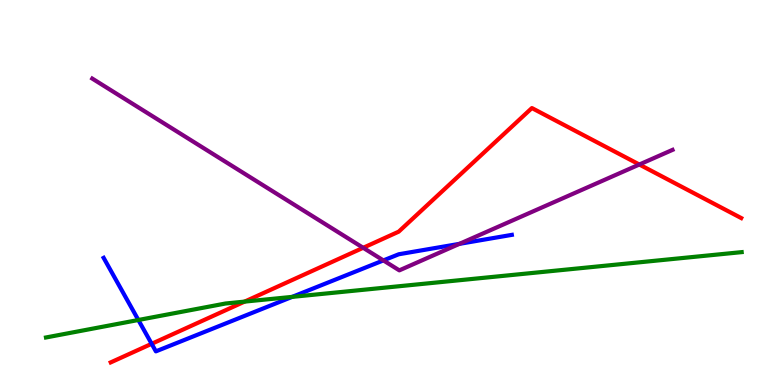[{'lines': ['blue', 'red'], 'intersections': [{'x': 1.96, 'y': 1.07}]}, {'lines': ['green', 'red'], 'intersections': [{'x': 3.16, 'y': 2.17}]}, {'lines': ['purple', 'red'], 'intersections': [{'x': 4.69, 'y': 3.56}, {'x': 8.25, 'y': 5.73}]}, {'lines': ['blue', 'green'], 'intersections': [{'x': 1.79, 'y': 1.69}, {'x': 3.77, 'y': 2.29}]}, {'lines': ['blue', 'purple'], 'intersections': [{'x': 4.95, 'y': 3.24}, {'x': 5.93, 'y': 3.67}]}, {'lines': ['green', 'purple'], 'intersections': []}]